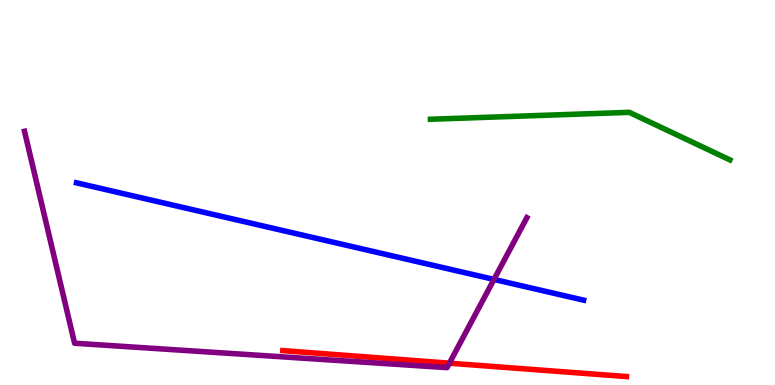[{'lines': ['blue', 'red'], 'intersections': []}, {'lines': ['green', 'red'], 'intersections': []}, {'lines': ['purple', 'red'], 'intersections': [{'x': 5.8, 'y': 0.567}]}, {'lines': ['blue', 'green'], 'intersections': []}, {'lines': ['blue', 'purple'], 'intersections': [{'x': 6.37, 'y': 2.74}]}, {'lines': ['green', 'purple'], 'intersections': []}]